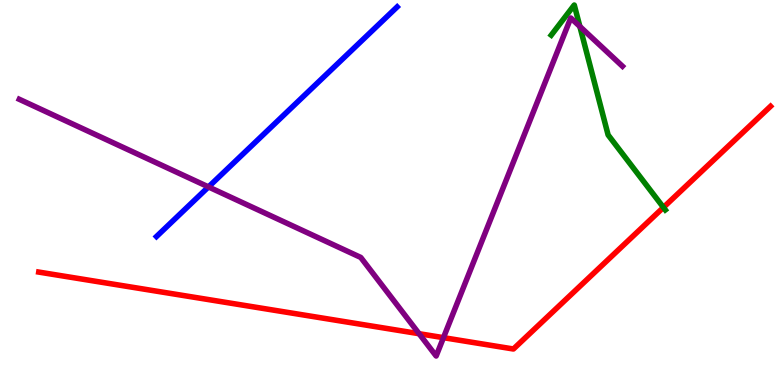[{'lines': ['blue', 'red'], 'intersections': []}, {'lines': ['green', 'red'], 'intersections': [{'x': 8.56, 'y': 4.61}]}, {'lines': ['purple', 'red'], 'intersections': [{'x': 5.41, 'y': 1.33}, {'x': 5.72, 'y': 1.23}]}, {'lines': ['blue', 'green'], 'intersections': []}, {'lines': ['blue', 'purple'], 'intersections': [{'x': 2.69, 'y': 5.15}]}, {'lines': ['green', 'purple'], 'intersections': [{'x': 7.48, 'y': 9.31}]}]